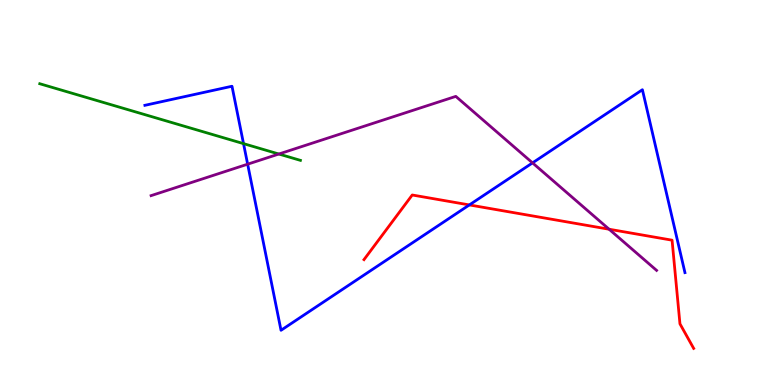[{'lines': ['blue', 'red'], 'intersections': [{'x': 6.06, 'y': 4.68}]}, {'lines': ['green', 'red'], 'intersections': []}, {'lines': ['purple', 'red'], 'intersections': [{'x': 7.86, 'y': 4.05}]}, {'lines': ['blue', 'green'], 'intersections': [{'x': 3.14, 'y': 6.27}]}, {'lines': ['blue', 'purple'], 'intersections': [{'x': 3.2, 'y': 5.74}, {'x': 6.87, 'y': 5.77}]}, {'lines': ['green', 'purple'], 'intersections': [{'x': 3.6, 'y': 6.0}]}]